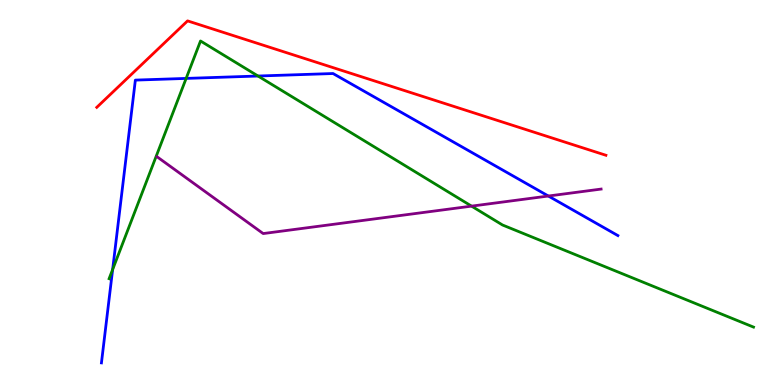[{'lines': ['blue', 'red'], 'intersections': []}, {'lines': ['green', 'red'], 'intersections': []}, {'lines': ['purple', 'red'], 'intersections': []}, {'lines': ['blue', 'green'], 'intersections': [{'x': 1.45, 'y': 3.0}, {'x': 2.4, 'y': 7.96}, {'x': 3.33, 'y': 8.03}]}, {'lines': ['blue', 'purple'], 'intersections': [{'x': 7.08, 'y': 4.91}]}, {'lines': ['green', 'purple'], 'intersections': [{'x': 6.08, 'y': 4.65}]}]